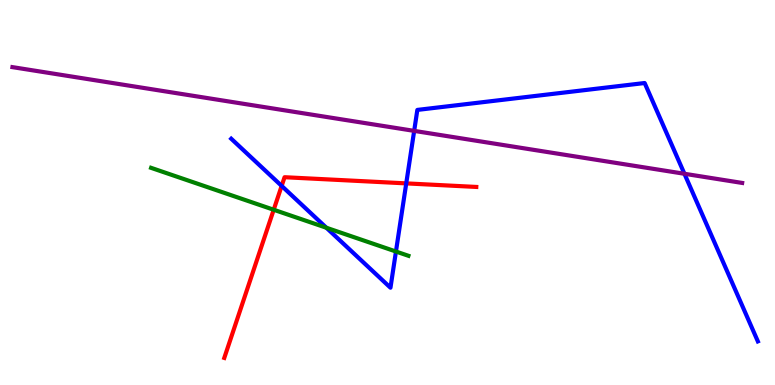[{'lines': ['blue', 'red'], 'intersections': [{'x': 3.63, 'y': 5.17}, {'x': 5.24, 'y': 5.24}]}, {'lines': ['green', 'red'], 'intersections': [{'x': 3.53, 'y': 4.55}]}, {'lines': ['purple', 'red'], 'intersections': []}, {'lines': ['blue', 'green'], 'intersections': [{'x': 4.21, 'y': 4.08}, {'x': 5.11, 'y': 3.47}]}, {'lines': ['blue', 'purple'], 'intersections': [{'x': 5.34, 'y': 6.6}, {'x': 8.83, 'y': 5.49}]}, {'lines': ['green', 'purple'], 'intersections': []}]